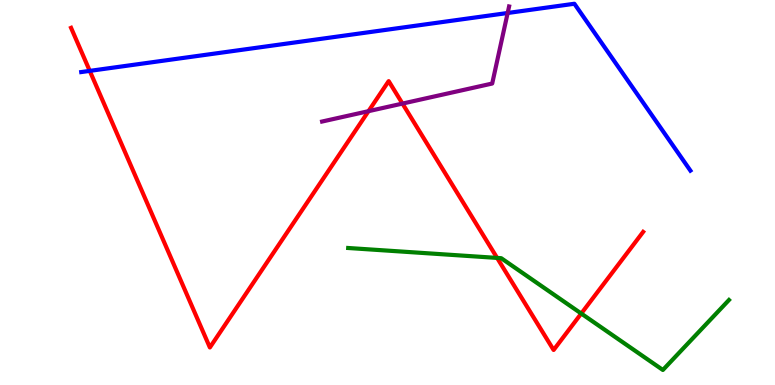[{'lines': ['blue', 'red'], 'intersections': [{'x': 1.16, 'y': 8.16}]}, {'lines': ['green', 'red'], 'intersections': [{'x': 6.41, 'y': 3.3}, {'x': 7.5, 'y': 1.86}]}, {'lines': ['purple', 'red'], 'intersections': [{'x': 4.75, 'y': 7.11}, {'x': 5.19, 'y': 7.31}]}, {'lines': ['blue', 'green'], 'intersections': []}, {'lines': ['blue', 'purple'], 'intersections': [{'x': 6.55, 'y': 9.66}]}, {'lines': ['green', 'purple'], 'intersections': []}]